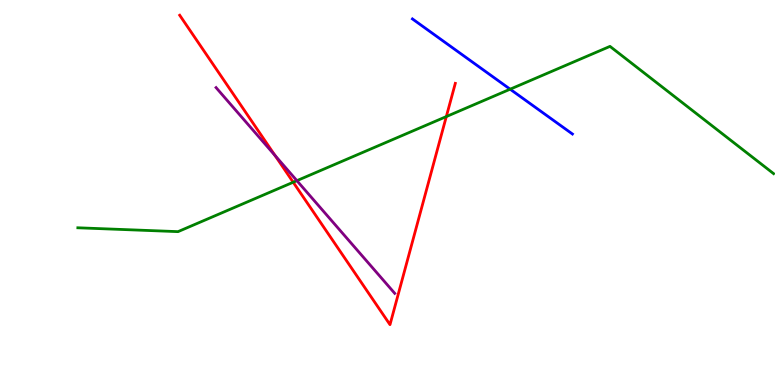[{'lines': ['blue', 'red'], 'intersections': []}, {'lines': ['green', 'red'], 'intersections': [{'x': 3.78, 'y': 5.27}, {'x': 5.76, 'y': 6.97}]}, {'lines': ['purple', 'red'], 'intersections': [{'x': 3.55, 'y': 5.96}]}, {'lines': ['blue', 'green'], 'intersections': [{'x': 6.58, 'y': 7.68}]}, {'lines': ['blue', 'purple'], 'intersections': []}, {'lines': ['green', 'purple'], 'intersections': [{'x': 3.83, 'y': 5.31}]}]